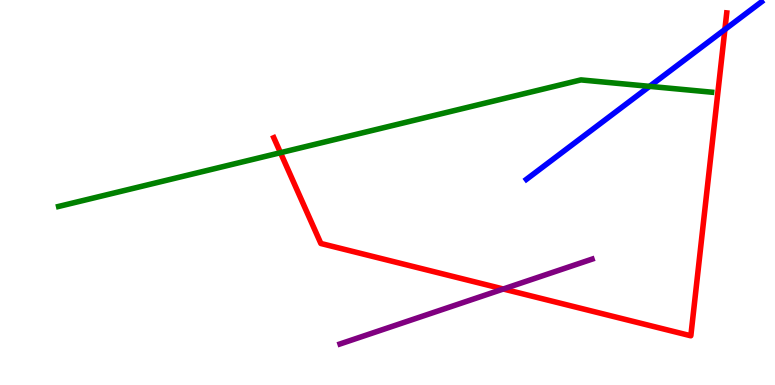[{'lines': ['blue', 'red'], 'intersections': [{'x': 9.35, 'y': 9.23}]}, {'lines': ['green', 'red'], 'intersections': [{'x': 3.62, 'y': 6.03}]}, {'lines': ['purple', 'red'], 'intersections': [{'x': 6.49, 'y': 2.49}]}, {'lines': ['blue', 'green'], 'intersections': [{'x': 8.38, 'y': 7.76}]}, {'lines': ['blue', 'purple'], 'intersections': []}, {'lines': ['green', 'purple'], 'intersections': []}]